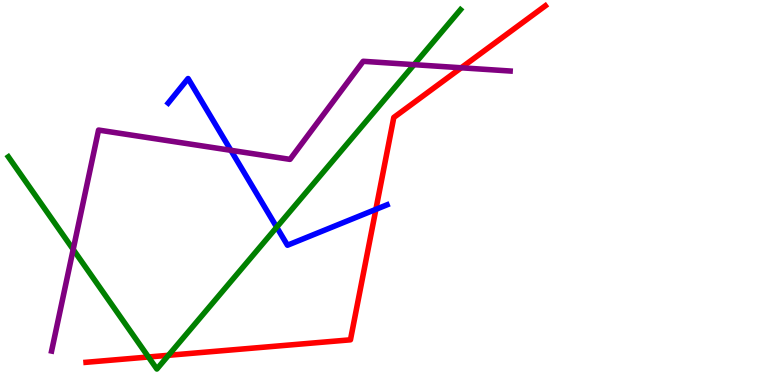[{'lines': ['blue', 'red'], 'intersections': [{'x': 4.85, 'y': 4.56}]}, {'lines': ['green', 'red'], 'intersections': [{'x': 1.92, 'y': 0.727}, {'x': 2.17, 'y': 0.772}]}, {'lines': ['purple', 'red'], 'intersections': [{'x': 5.95, 'y': 8.24}]}, {'lines': ['blue', 'green'], 'intersections': [{'x': 3.57, 'y': 4.1}]}, {'lines': ['blue', 'purple'], 'intersections': [{'x': 2.98, 'y': 6.1}]}, {'lines': ['green', 'purple'], 'intersections': [{'x': 0.944, 'y': 3.52}, {'x': 5.34, 'y': 8.32}]}]